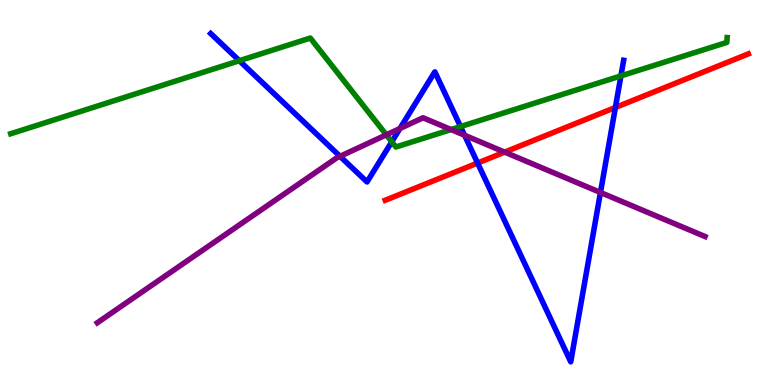[{'lines': ['blue', 'red'], 'intersections': [{'x': 6.16, 'y': 5.77}, {'x': 7.94, 'y': 7.21}]}, {'lines': ['green', 'red'], 'intersections': []}, {'lines': ['purple', 'red'], 'intersections': [{'x': 6.51, 'y': 6.05}]}, {'lines': ['blue', 'green'], 'intersections': [{'x': 3.09, 'y': 8.42}, {'x': 5.06, 'y': 6.32}, {'x': 5.94, 'y': 6.71}, {'x': 8.01, 'y': 8.03}]}, {'lines': ['blue', 'purple'], 'intersections': [{'x': 4.39, 'y': 5.94}, {'x': 5.16, 'y': 6.66}, {'x': 5.99, 'y': 6.49}, {'x': 7.75, 'y': 5.0}]}, {'lines': ['green', 'purple'], 'intersections': [{'x': 4.98, 'y': 6.5}, {'x': 5.82, 'y': 6.63}]}]